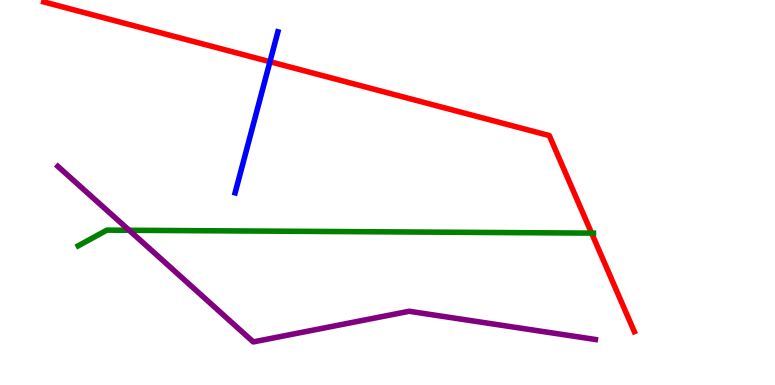[{'lines': ['blue', 'red'], 'intersections': [{'x': 3.48, 'y': 8.4}]}, {'lines': ['green', 'red'], 'intersections': [{'x': 7.63, 'y': 3.95}]}, {'lines': ['purple', 'red'], 'intersections': []}, {'lines': ['blue', 'green'], 'intersections': []}, {'lines': ['blue', 'purple'], 'intersections': []}, {'lines': ['green', 'purple'], 'intersections': [{'x': 1.67, 'y': 4.02}]}]